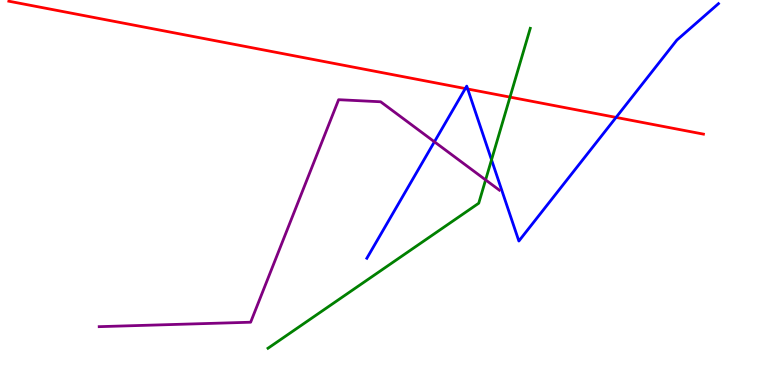[{'lines': ['blue', 'red'], 'intersections': [{'x': 6.0, 'y': 7.7}, {'x': 6.03, 'y': 7.69}, {'x': 7.95, 'y': 6.95}]}, {'lines': ['green', 'red'], 'intersections': [{'x': 6.58, 'y': 7.48}]}, {'lines': ['purple', 'red'], 'intersections': []}, {'lines': ['blue', 'green'], 'intersections': [{'x': 6.34, 'y': 5.85}]}, {'lines': ['blue', 'purple'], 'intersections': [{'x': 5.61, 'y': 6.32}]}, {'lines': ['green', 'purple'], 'intersections': [{'x': 6.27, 'y': 5.33}]}]